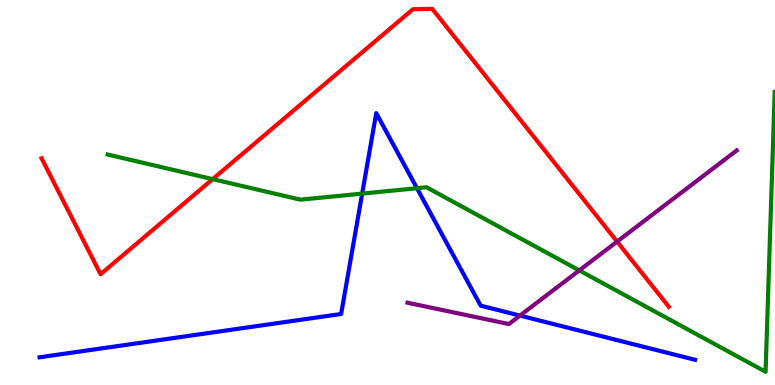[{'lines': ['blue', 'red'], 'intersections': []}, {'lines': ['green', 'red'], 'intersections': [{'x': 2.74, 'y': 5.35}]}, {'lines': ['purple', 'red'], 'intersections': [{'x': 7.96, 'y': 3.72}]}, {'lines': ['blue', 'green'], 'intersections': [{'x': 4.67, 'y': 4.97}, {'x': 5.38, 'y': 5.11}]}, {'lines': ['blue', 'purple'], 'intersections': [{'x': 6.71, 'y': 1.8}]}, {'lines': ['green', 'purple'], 'intersections': [{'x': 7.47, 'y': 2.98}]}]